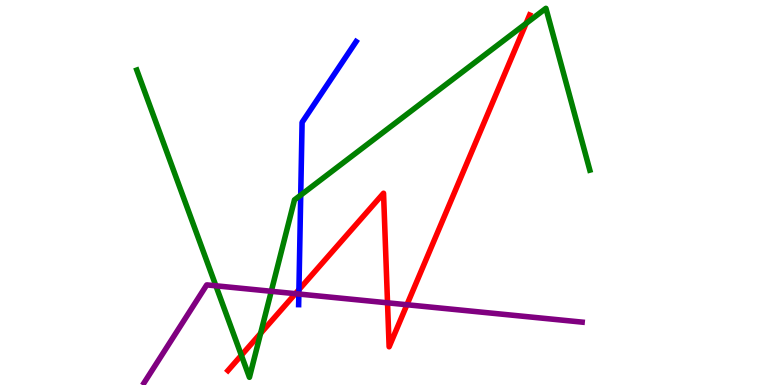[{'lines': ['blue', 'red'], 'intersections': [{'x': 3.86, 'y': 2.48}]}, {'lines': ['green', 'red'], 'intersections': [{'x': 3.11, 'y': 0.772}, {'x': 3.36, 'y': 1.34}, {'x': 6.79, 'y': 9.39}]}, {'lines': ['purple', 'red'], 'intersections': [{'x': 3.81, 'y': 2.37}, {'x': 5.0, 'y': 2.13}, {'x': 5.25, 'y': 2.08}]}, {'lines': ['blue', 'green'], 'intersections': [{'x': 3.88, 'y': 4.93}]}, {'lines': ['blue', 'purple'], 'intersections': [{'x': 3.86, 'y': 2.36}]}, {'lines': ['green', 'purple'], 'intersections': [{'x': 2.79, 'y': 2.58}, {'x': 3.5, 'y': 2.43}]}]